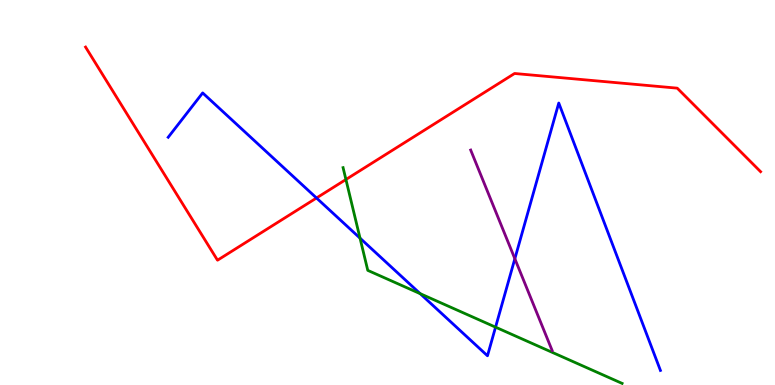[{'lines': ['blue', 'red'], 'intersections': [{'x': 4.08, 'y': 4.86}]}, {'lines': ['green', 'red'], 'intersections': [{'x': 4.46, 'y': 5.34}]}, {'lines': ['purple', 'red'], 'intersections': []}, {'lines': ['blue', 'green'], 'intersections': [{'x': 4.65, 'y': 3.81}, {'x': 5.42, 'y': 2.37}, {'x': 6.39, 'y': 1.5}]}, {'lines': ['blue', 'purple'], 'intersections': [{'x': 6.64, 'y': 3.28}]}, {'lines': ['green', 'purple'], 'intersections': []}]